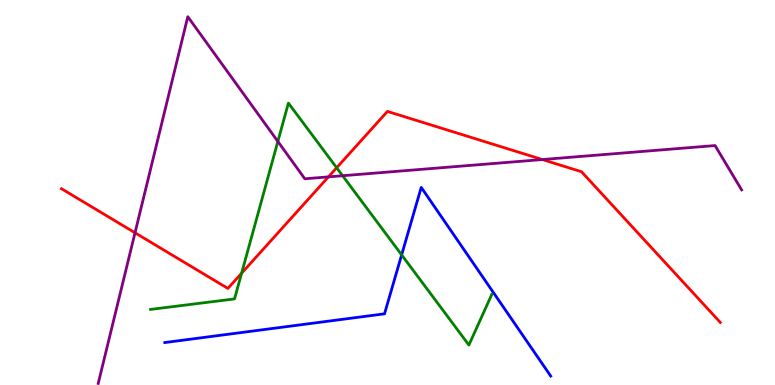[{'lines': ['blue', 'red'], 'intersections': []}, {'lines': ['green', 'red'], 'intersections': [{'x': 3.12, 'y': 2.9}, {'x': 4.34, 'y': 5.64}]}, {'lines': ['purple', 'red'], 'intersections': [{'x': 1.74, 'y': 3.95}, {'x': 4.24, 'y': 5.41}, {'x': 7.0, 'y': 5.86}]}, {'lines': ['blue', 'green'], 'intersections': [{'x': 5.18, 'y': 3.38}]}, {'lines': ['blue', 'purple'], 'intersections': []}, {'lines': ['green', 'purple'], 'intersections': [{'x': 3.59, 'y': 6.33}, {'x': 4.42, 'y': 5.44}]}]